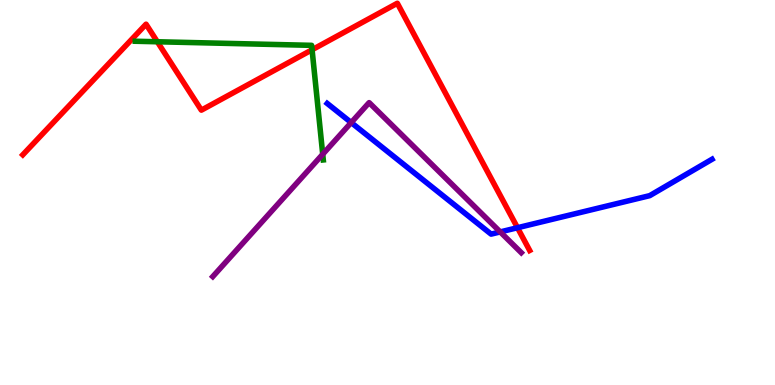[{'lines': ['blue', 'red'], 'intersections': [{'x': 6.68, 'y': 4.09}]}, {'lines': ['green', 'red'], 'intersections': [{'x': 2.03, 'y': 8.92}, {'x': 4.03, 'y': 8.71}]}, {'lines': ['purple', 'red'], 'intersections': []}, {'lines': ['blue', 'green'], 'intersections': []}, {'lines': ['blue', 'purple'], 'intersections': [{'x': 4.53, 'y': 6.82}, {'x': 6.45, 'y': 3.98}]}, {'lines': ['green', 'purple'], 'intersections': [{'x': 4.16, 'y': 5.99}]}]